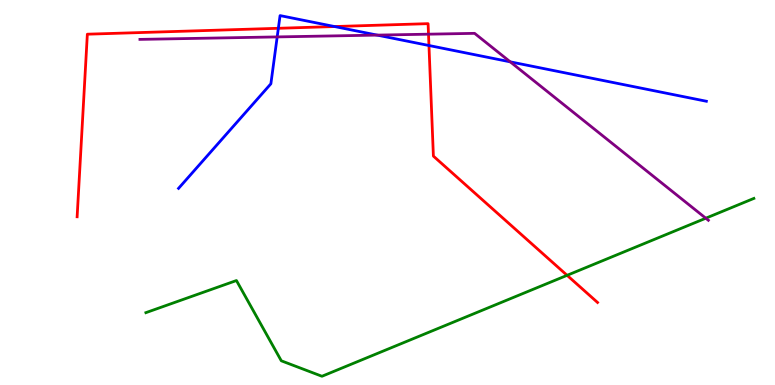[{'lines': ['blue', 'red'], 'intersections': [{'x': 3.59, 'y': 9.27}, {'x': 4.32, 'y': 9.31}, {'x': 5.53, 'y': 8.82}]}, {'lines': ['green', 'red'], 'intersections': [{'x': 7.32, 'y': 2.85}]}, {'lines': ['purple', 'red'], 'intersections': [{'x': 5.53, 'y': 9.11}]}, {'lines': ['blue', 'green'], 'intersections': []}, {'lines': ['blue', 'purple'], 'intersections': [{'x': 3.58, 'y': 9.04}, {'x': 4.87, 'y': 9.09}, {'x': 6.58, 'y': 8.39}]}, {'lines': ['green', 'purple'], 'intersections': [{'x': 9.11, 'y': 4.33}]}]